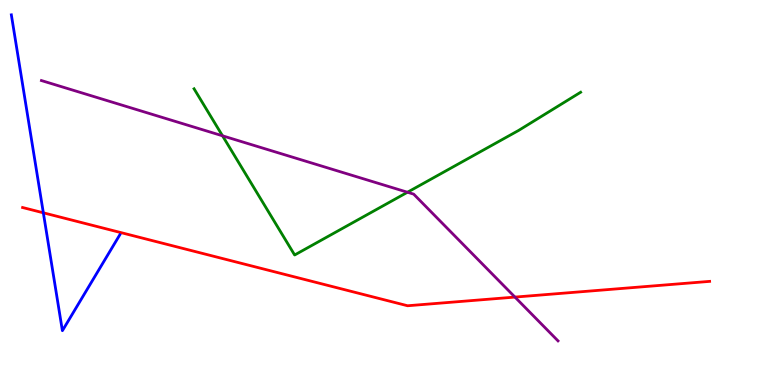[{'lines': ['blue', 'red'], 'intersections': [{'x': 0.559, 'y': 4.47}]}, {'lines': ['green', 'red'], 'intersections': []}, {'lines': ['purple', 'red'], 'intersections': [{'x': 6.64, 'y': 2.28}]}, {'lines': ['blue', 'green'], 'intersections': []}, {'lines': ['blue', 'purple'], 'intersections': []}, {'lines': ['green', 'purple'], 'intersections': [{'x': 2.87, 'y': 6.47}, {'x': 5.26, 'y': 5.01}]}]